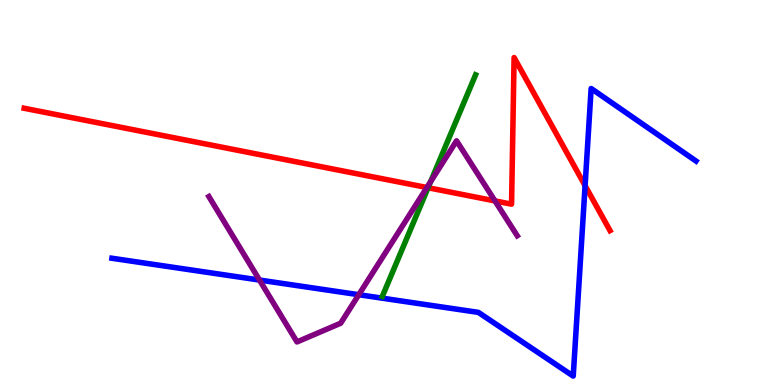[{'lines': ['blue', 'red'], 'intersections': [{'x': 7.55, 'y': 5.18}]}, {'lines': ['green', 'red'], 'intersections': [{'x': 5.52, 'y': 5.12}]}, {'lines': ['purple', 'red'], 'intersections': [{'x': 5.51, 'y': 5.13}, {'x': 6.39, 'y': 4.78}]}, {'lines': ['blue', 'green'], 'intersections': []}, {'lines': ['blue', 'purple'], 'intersections': [{'x': 3.35, 'y': 2.73}, {'x': 4.63, 'y': 2.35}]}, {'lines': ['green', 'purple'], 'intersections': [{'x': 5.56, 'y': 5.28}]}]